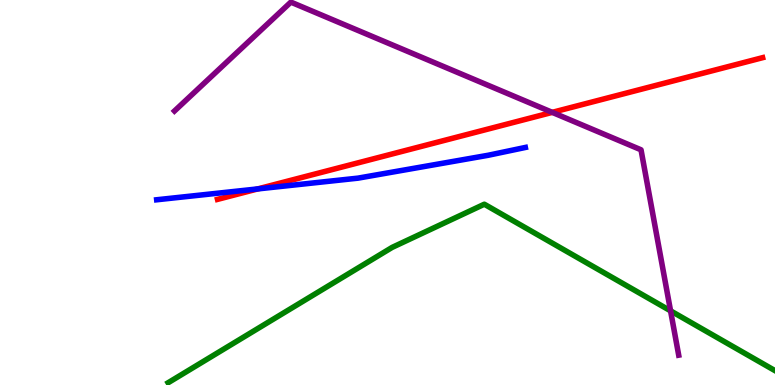[{'lines': ['blue', 'red'], 'intersections': [{'x': 3.33, 'y': 5.09}]}, {'lines': ['green', 'red'], 'intersections': []}, {'lines': ['purple', 'red'], 'intersections': [{'x': 7.13, 'y': 7.08}]}, {'lines': ['blue', 'green'], 'intersections': []}, {'lines': ['blue', 'purple'], 'intersections': []}, {'lines': ['green', 'purple'], 'intersections': [{'x': 8.65, 'y': 1.93}]}]